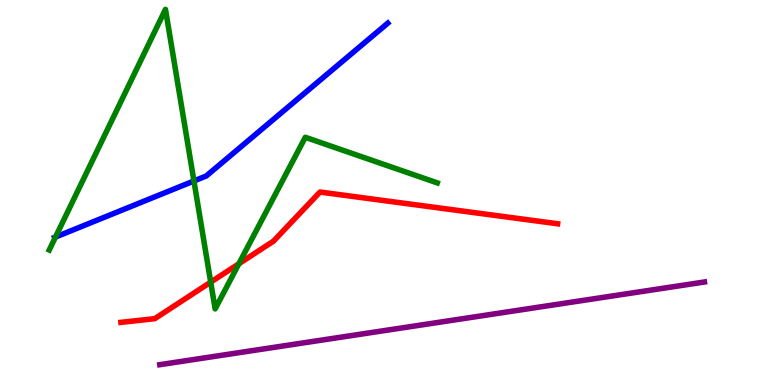[{'lines': ['blue', 'red'], 'intersections': []}, {'lines': ['green', 'red'], 'intersections': [{'x': 2.72, 'y': 2.67}, {'x': 3.08, 'y': 3.15}]}, {'lines': ['purple', 'red'], 'intersections': []}, {'lines': ['blue', 'green'], 'intersections': [{'x': 0.716, 'y': 3.84}, {'x': 2.5, 'y': 5.3}]}, {'lines': ['blue', 'purple'], 'intersections': []}, {'lines': ['green', 'purple'], 'intersections': []}]